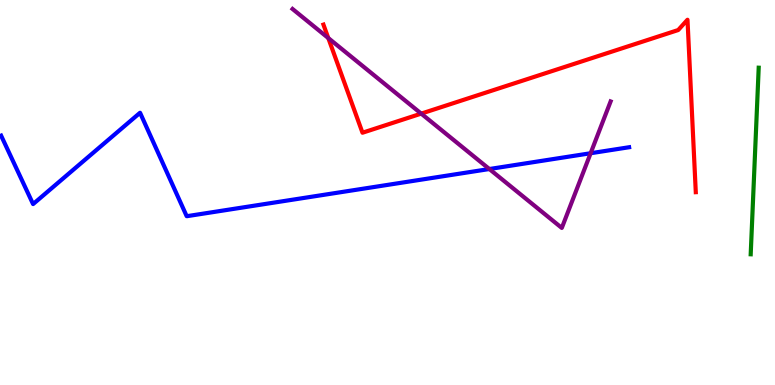[{'lines': ['blue', 'red'], 'intersections': []}, {'lines': ['green', 'red'], 'intersections': []}, {'lines': ['purple', 'red'], 'intersections': [{'x': 4.24, 'y': 9.01}, {'x': 5.44, 'y': 7.05}]}, {'lines': ['blue', 'green'], 'intersections': []}, {'lines': ['blue', 'purple'], 'intersections': [{'x': 6.31, 'y': 5.61}, {'x': 7.62, 'y': 6.02}]}, {'lines': ['green', 'purple'], 'intersections': []}]